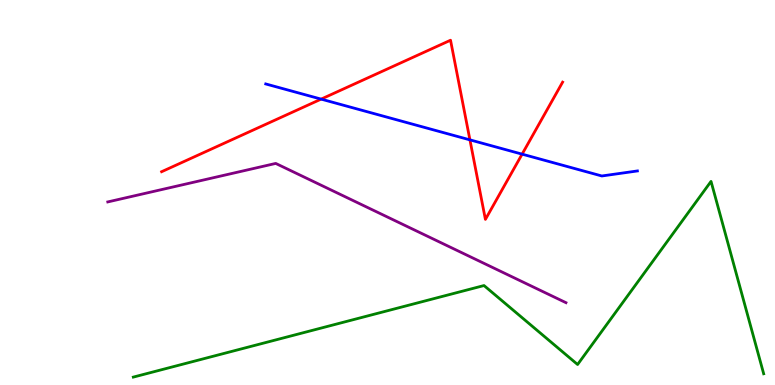[{'lines': ['blue', 'red'], 'intersections': [{'x': 4.14, 'y': 7.43}, {'x': 6.06, 'y': 6.37}, {'x': 6.74, 'y': 6.0}]}, {'lines': ['green', 'red'], 'intersections': []}, {'lines': ['purple', 'red'], 'intersections': []}, {'lines': ['blue', 'green'], 'intersections': []}, {'lines': ['blue', 'purple'], 'intersections': []}, {'lines': ['green', 'purple'], 'intersections': []}]